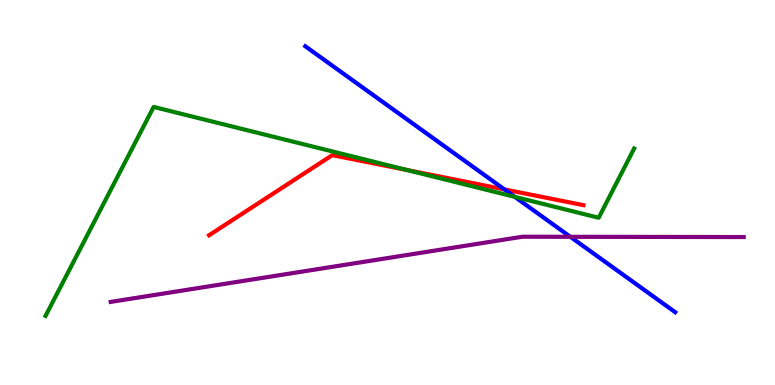[{'lines': ['blue', 'red'], 'intersections': [{'x': 6.51, 'y': 5.08}]}, {'lines': ['green', 'red'], 'intersections': [{'x': 5.25, 'y': 5.58}]}, {'lines': ['purple', 'red'], 'intersections': []}, {'lines': ['blue', 'green'], 'intersections': [{'x': 6.64, 'y': 4.89}]}, {'lines': ['blue', 'purple'], 'intersections': [{'x': 7.36, 'y': 3.85}]}, {'lines': ['green', 'purple'], 'intersections': []}]